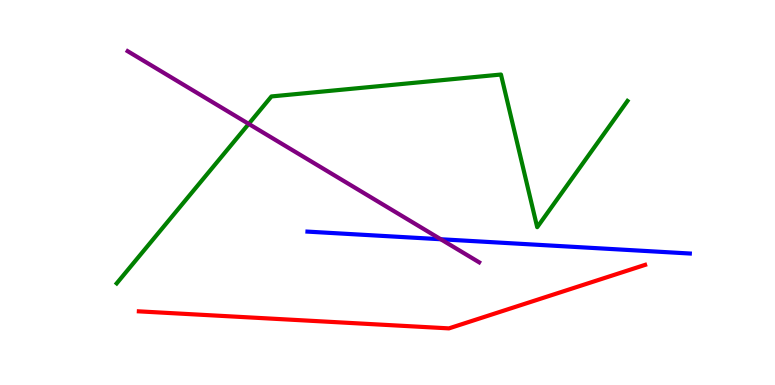[{'lines': ['blue', 'red'], 'intersections': []}, {'lines': ['green', 'red'], 'intersections': []}, {'lines': ['purple', 'red'], 'intersections': []}, {'lines': ['blue', 'green'], 'intersections': []}, {'lines': ['blue', 'purple'], 'intersections': [{'x': 5.69, 'y': 3.79}]}, {'lines': ['green', 'purple'], 'intersections': [{'x': 3.21, 'y': 6.78}]}]